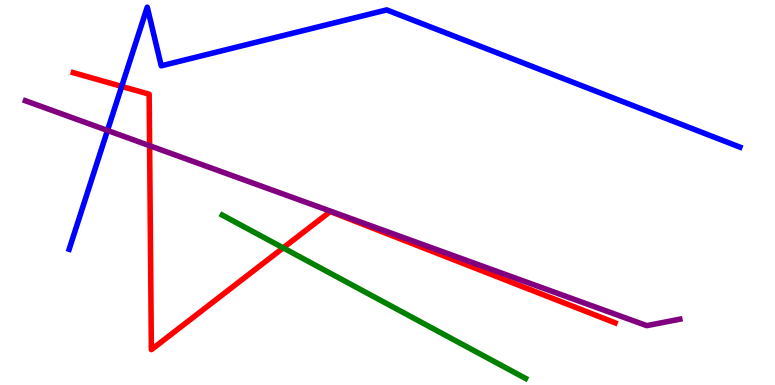[{'lines': ['blue', 'red'], 'intersections': [{'x': 1.57, 'y': 7.76}]}, {'lines': ['green', 'red'], 'intersections': [{'x': 3.65, 'y': 3.56}]}, {'lines': ['purple', 'red'], 'intersections': [{'x': 1.93, 'y': 6.22}]}, {'lines': ['blue', 'green'], 'intersections': []}, {'lines': ['blue', 'purple'], 'intersections': [{'x': 1.39, 'y': 6.61}]}, {'lines': ['green', 'purple'], 'intersections': []}]